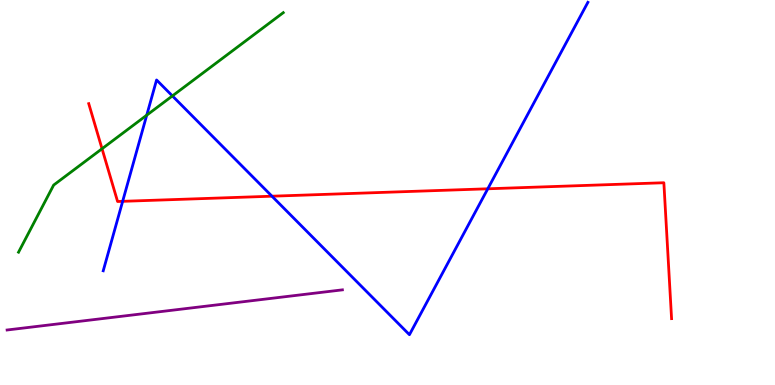[{'lines': ['blue', 'red'], 'intersections': [{'x': 1.58, 'y': 4.77}, {'x': 3.51, 'y': 4.9}, {'x': 6.29, 'y': 5.1}]}, {'lines': ['green', 'red'], 'intersections': [{'x': 1.32, 'y': 6.14}]}, {'lines': ['purple', 'red'], 'intersections': []}, {'lines': ['blue', 'green'], 'intersections': [{'x': 1.89, 'y': 7.01}, {'x': 2.22, 'y': 7.51}]}, {'lines': ['blue', 'purple'], 'intersections': []}, {'lines': ['green', 'purple'], 'intersections': []}]